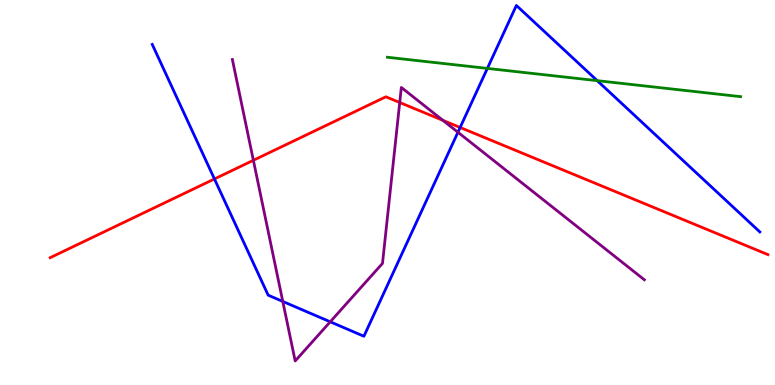[{'lines': ['blue', 'red'], 'intersections': [{'x': 2.77, 'y': 5.35}, {'x': 5.94, 'y': 6.69}]}, {'lines': ['green', 'red'], 'intersections': []}, {'lines': ['purple', 'red'], 'intersections': [{'x': 3.27, 'y': 5.84}, {'x': 5.16, 'y': 7.34}, {'x': 5.71, 'y': 6.87}]}, {'lines': ['blue', 'green'], 'intersections': [{'x': 6.29, 'y': 8.22}, {'x': 7.71, 'y': 7.9}]}, {'lines': ['blue', 'purple'], 'intersections': [{'x': 3.65, 'y': 2.17}, {'x': 4.26, 'y': 1.64}, {'x': 5.91, 'y': 6.56}]}, {'lines': ['green', 'purple'], 'intersections': []}]